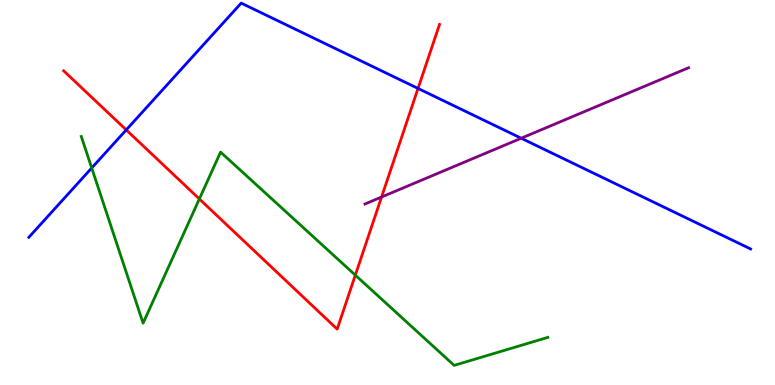[{'lines': ['blue', 'red'], 'intersections': [{'x': 1.63, 'y': 6.63}, {'x': 5.39, 'y': 7.7}]}, {'lines': ['green', 'red'], 'intersections': [{'x': 2.57, 'y': 4.83}, {'x': 4.58, 'y': 2.85}]}, {'lines': ['purple', 'red'], 'intersections': [{'x': 4.92, 'y': 4.88}]}, {'lines': ['blue', 'green'], 'intersections': [{'x': 1.18, 'y': 5.64}]}, {'lines': ['blue', 'purple'], 'intersections': [{'x': 6.73, 'y': 6.41}]}, {'lines': ['green', 'purple'], 'intersections': []}]